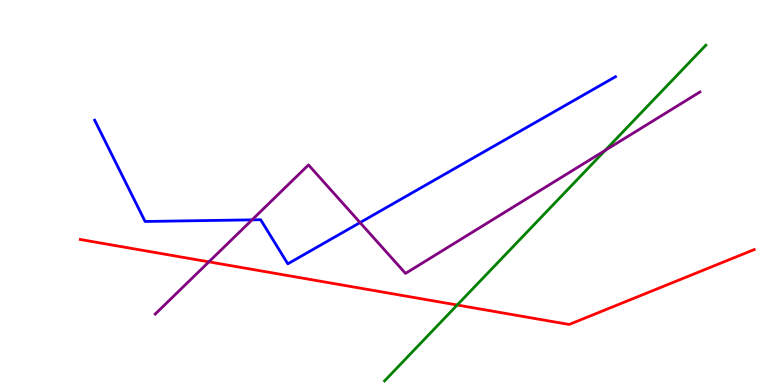[{'lines': ['blue', 'red'], 'intersections': []}, {'lines': ['green', 'red'], 'intersections': [{'x': 5.9, 'y': 2.08}]}, {'lines': ['purple', 'red'], 'intersections': [{'x': 2.7, 'y': 3.2}]}, {'lines': ['blue', 'green'], 'intersections': []}, {'lines': ['blue', 'purple'], 'intersections': [{'x': 3.25, 'y': 4.29}, {'x': 4.65, 'y': 4.22}]}, {'lines': ['green', 'purple'], 'intersections': [{'x': 7.81, 'y': 6.09}]}]